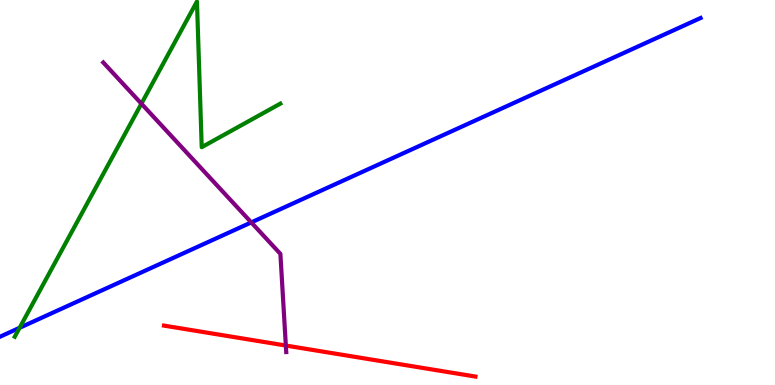[{'lines': ['blue', 'red'], 'intersections': []}, {'lines': ['green', 'red'], 'intersections': []}, {'lines': ['purple', 'red'], 'intersections': [{'x': 3.69, 'y': 1.02}]}, {'lines': ['blue', 'green'], 'intersections': [{'x': 0.253, 'y': 1.49}]}, {'lines': ['blue', 'purple'], 'intersections': [{'x': 3.24, 'y': 4.22}]}, {'lines': ['green', 'purple'], 'intersections': [{'x': 1.82, 'y': 7.31}]}]